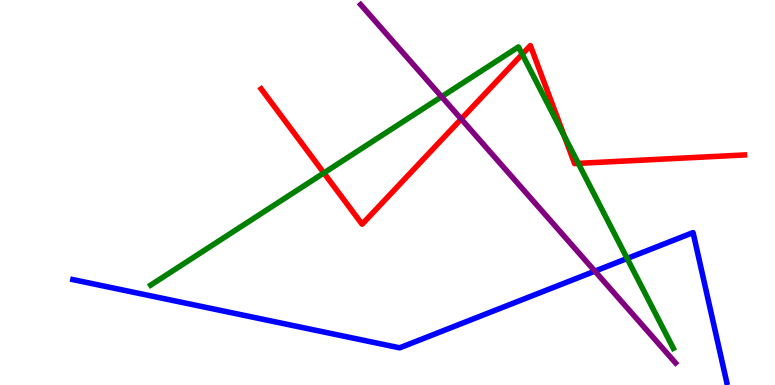[{'lines': ['blue', 'red'], 'intersections': []}, {'lines': ['green', 'red'], 'intersections': [{'x': 4.18, 'y': 5.51}, {'x': 6.74, 'y': 8.59}, {'x': 7.28, 'y': 6.47}, {'x': 7.46, 'y': 5.76}]}, {'lines': ['purple', 'red'], 'intersections': [{'x': 5.95, 'y': 6.91}]}, {'lines': ['blue', 'green'], 'intersections': [{'x': 8.09, 'y': 3.29}]}, {'lines': ['blue', 'purple'], 'intersections': [{'x': 7.68, 'y': 2.96}]}, {'lines': ['green', 'purple'], 'intersections': [{'x': 5.7, 'y': 7.49}]}]